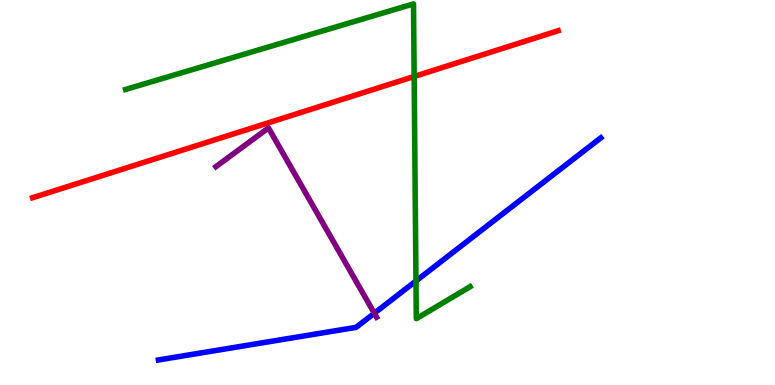[{'lines': ['blue', 'red'], 'intersections': []}, {'lines': ['green', 'red'], 'intersections': [{'x': 5.34, 'y': 8.01}]}, {'lines': ['purple', 'red'], 'intersections': []}, {'lines': ['blue', 'green'], 'intersections': [{'x': 5.37, 'y': 2.7}]}, {'lines': ['blue', 'purple'], 'intersections': [{'x': 4.83, 'y': 1.86}]}, {'lines': ['green', 'purple'], 'intersections': []}]